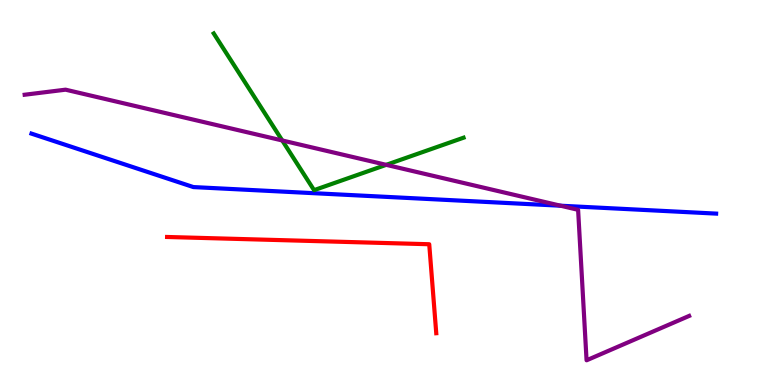[{'lines': ['blue', 'red'], 'intersections': []}, {'lines': ['green', 'red'], 'intersections': []}, {'lines': ['purple', 'red'], 'intersections': []}, {'lines': ['blue', 'green'], 'intersections': []}, {'lines': ['blue', 'purple'], 'intersections': [{'x': 7.23, 'y': 4.66}]}, {'lines': ['green', 'purple'], 'intersections': [{'x': 3.64, 'y': 6.35}, {'x': 4.98, 'y': 5.72}]}]